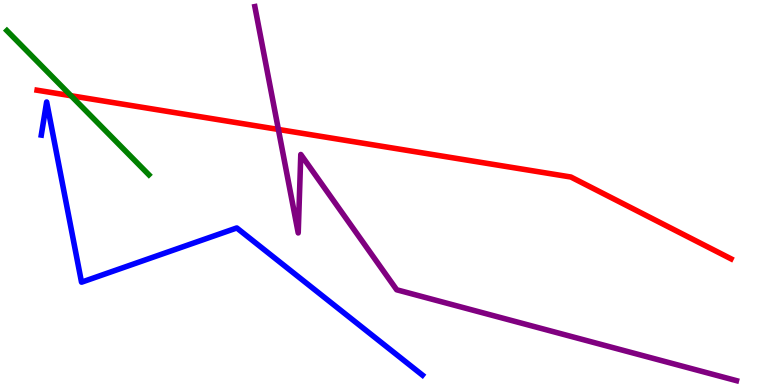[{'lines': ['blue', 'red'], 'intersections': []}, {'lines': ['green', 'red'], 'intersections': [{'x': 0.916, 'y': 7.51}]}, {'lines': ['purple', 'red'], 'intersections': [{'x': 3.59, 'y': 6.64}]}, {'lines': ['blue', 'green'], 'intersections': []}, {'lines': ['blue', 'purple'], 'intersections': []}, {'lines': ['green', 'purple'], 'intersections': []}]